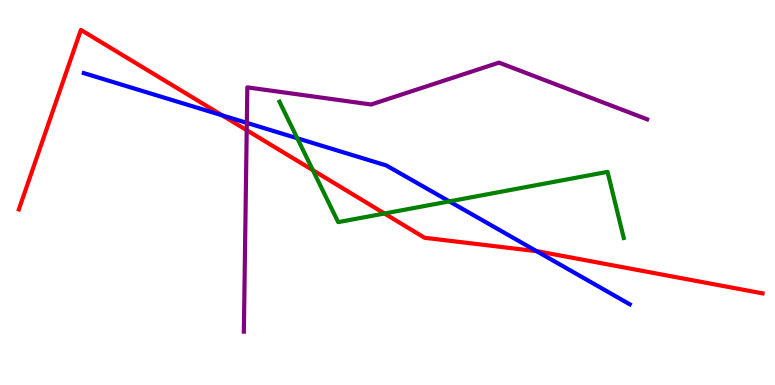[{'lines': ['blue', 'red'], 'intersections': [{'x': 2.87, 'y': 7.0}, {'x': 6.92, 'y': 3.48}]}, {'lines': ['green', 'red'], 'intersections': [{'x': 4.04, 'y': 5.58}, {'x': 4.96, 'y': 4.45}]}, {'lines': ['purple', 'red'], 'intersections': [{'x': 3.18, 'y': 6.62}]}, {'lines': ['blue', 'green'], 'intersections': [{'x': 3.84, 'y': 6.41}, {'x': 5.8, 'y': 4.77}]}, {'lines': ['blue', 'purple'], 'intersections': [{'x': 3.18, 'y': 6.81}]}, {'lines': ['green', 'purple'], 'intersections': []}]